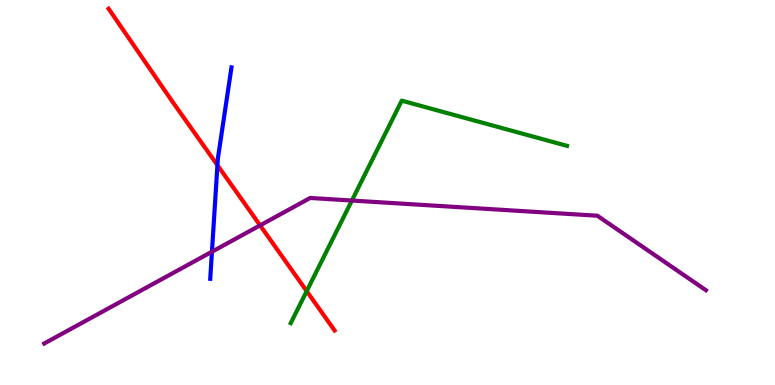[{'lines': ['blue', 'red'], 'intersections': [{'x': 2.81, 'y': 5.71}]}, {'lines': ['green', 'red'], 'intersections': [{'x': 3.96, 'y': 2.44}]}, {'lines': ['purple', 'red'], 'intersections': [{'x': 3.36, 'y': 4.15}]}, {'lines': ['blue', 'green'], 'intersections': []}, {'lines': ['blue', 'purple'], 'intersections': [{'x': 2.73, 'y': 3.46}]}, {'lines': ['green', 'purple'], 'intersections': [{'x': 4.54, 'y': 4.79}]}]